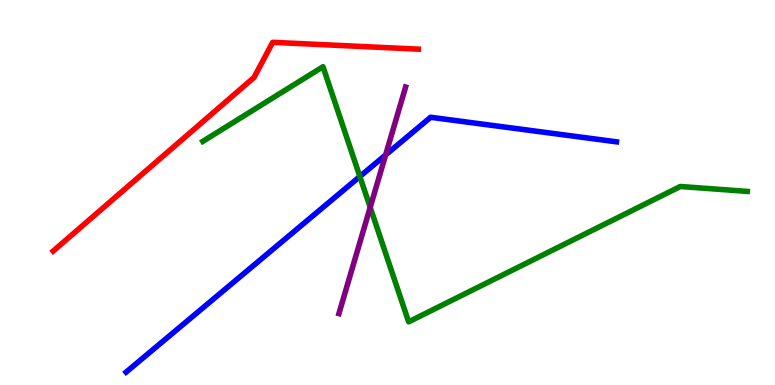[{'lines': ['blue', 'red'], 'intersections': []}, {'lines': ['green', 'red'], 'intersections': []}, {'lines': ['purple', 'red'], 'intersections': []}, {'lines': ['blue', 'green'], 'intersections': [{'x': 4.64, 'y': 5.42}]}, {'lines': ['blue', 'purple'], 'intersections': [{'x': 4.98, 'y': 5.98}]}, {'lines': ['green', 'purple'], 'intersections': [{'x': 4.78, 'y': 4.61}]}]